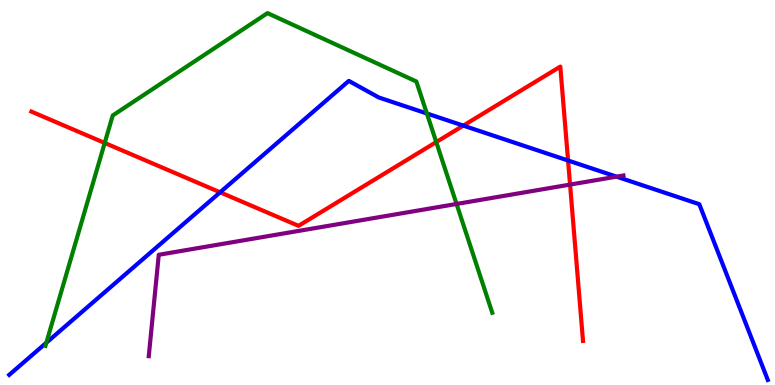[{'lines': ['blue', 'red'], 'intersections': [{'x': 2.84, 'y': 5.0}, {'x': 5.98, 'y': 6.74}, {'x': 7.33, 'y': 5.83}]}, {'lines': ['green', 'red'], 'intersections': [{'x': 1.35, 'y': 6.29}, {'x': 5.63, 'y': 6.31}]}, {'lines': ['purple', 'red'], 'intersections': [{'x': 7.36, 'y': 5.21}]}, {'lines': ['blue', 'green'], 'intersections': [{'x': 0.598, 'y': 1.1}, {'x': 5.51, 'y': 7.05}]}, {'lines': ['blue', 'purple'], 'intersections': [{'x': 7.96, 'y': 5.41}]}, {'lines': ['green', 'purple'], 'intersections': [{'x': 5.89, 'y': 4.7}]}]